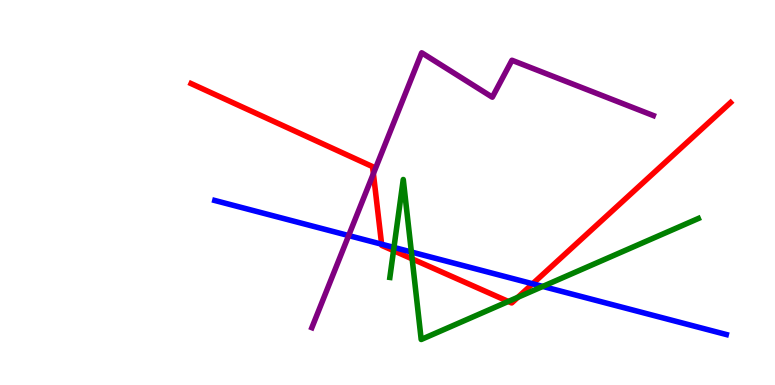[{'lines': ['blue', 'red'], 'intersections': [{'x': 4.92, 'y': 3.66}, {'x': 6.87, 'y': 2.63}]}, {'lines': ['green', 'red'], 'intersections': [{'x': 5.08, 'y': 3.49}, {'x': 5.32, 'y': 3.28}, {'x': 6.56, 'y': 2.17}, {'x': 6.68, 'y': 2.28}]}, {'lines': ['purple', 'red'], 'intersections': [{'x': 4.82, 'y': 5.49}]}, {'lines': ['blue', 'green'], 'intersections': [{'x': 5.08, 'y': 3.57}, {'x': 5.31, 'y': 3.45}, {'x': 7.0, 'y': 2.56}]}, {'lines': ['blue', 'purple'], 'intersections': [{'x': 4.5, 'y': 3.88}]}, {'lines': ['green', 'purple'], 'intersections': []}]